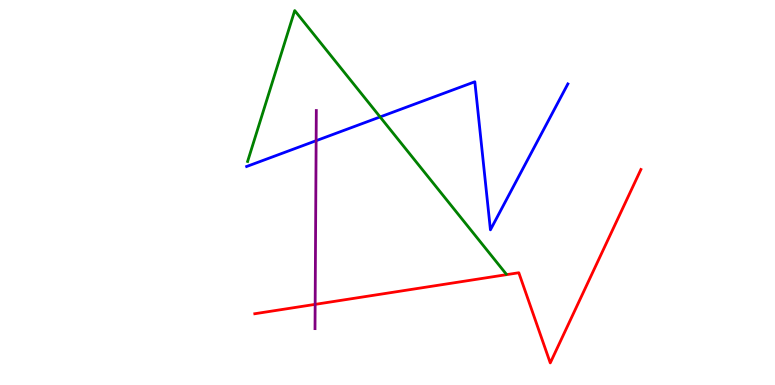[{'lines': ['blue', 'red'], 'intersections': []}, {'lines': ['green', 'red'], 'intersections': []}, {'lines': ['purple', 'red'], 'intersections': [{'x': 4.07, 'y': 2.09}]}, {'lines': ['blue', 'green'], 'intersections': [{'x': 4.9, 'y': 6.96}]}, {'lines': ['blue', 'purple'], 'intersections': [{'x': 4.08, 'y': 6.35}]}, {'lines': ['green', 'purple'], 'intersections': []}]